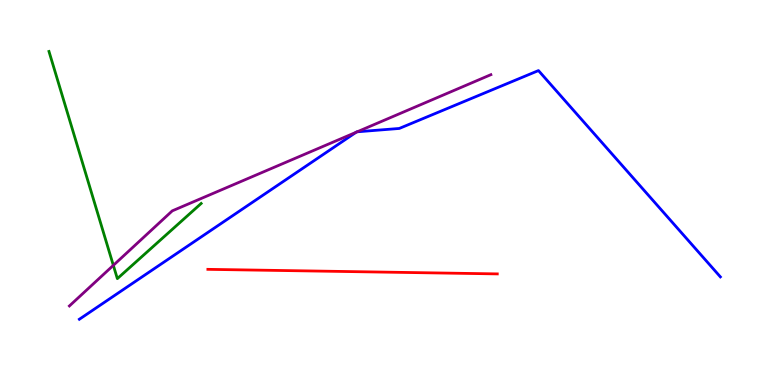[{'lines': ['blue', 'red'], 'intersections': []}, {'lines': ['green', 'red'], 'intersections': []}, {'lines': ['purple', 'red'], 'intersections': []}, {'lines': ['blue', 'green'], 'intersections': []}, {'lines': ['blue', 'purple'], 'intersections': [{'x': 4.59, 'y': 6.56}, {'x': 4.61, 'y': 6.58}]}, {'lines': ['green', 'purple'], 'intersections': [{'x': 1.46, 'y': 3.11}]}]